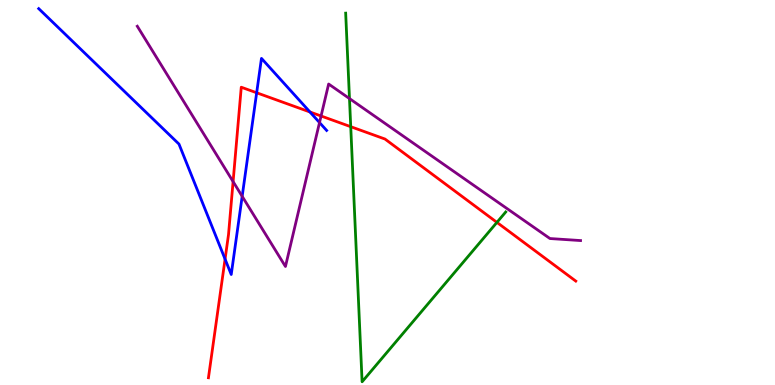[{'lines': ['blue', 'red'], 'intersections': [{'x': 2.9, 'y': 3.27}, {'x': 3.31, 'y': 7.59}, {'x': 4.0, 'y': 7.09}]}, {'lines': ['green', 'red'], 'intersections': [{'x': 4.53, 'y': 6.71}, {'x': 6.41, 'y': 4.22}]}, {'lines': ['purple', 'red'], 'intersections': [{'x': 3.01, 'y': 5.28}, {'x': 4.14, 'y': 6.99}]}, {'lines': ['blue', 'green'], 'intersections': []}, {'lines': ['blue', 'purple'], 'intersections': [{'x': 3.12, 'y': 4.9}, {'x': 4.12, 'y': 6.82}]}, {'lines': ['green', 'purple'], 'intersections': [{'x': 4.51, 'y': 7.44}]}]